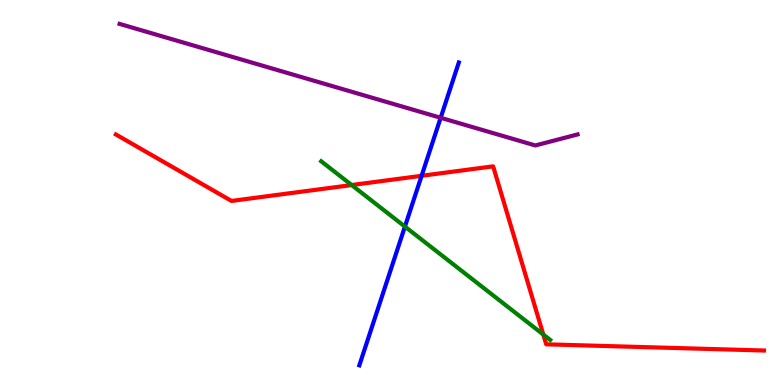[{'lines': ['blue', 'red'], 'intersections': [{'x': 5.44, 'y': 5.43}]}, {'lines': ['green', 'red'], 'intersections': [{'x': 4.54, 'y': 5.19}, {'x': 7.01, 'y': 1.31}]}, {'lines': ['purple', 'red'], 'intersections': []}, {'lines': ['blue', 'green'], 'intersections': [{'x': 5.22, 'y': 4.11}]}, {'lines': ['blue', 'purple'], 'intersections': [{'x': 5.69, 'y': 6.94}]}, {'lines': ['green', 'purple'], 'intersections': []}]